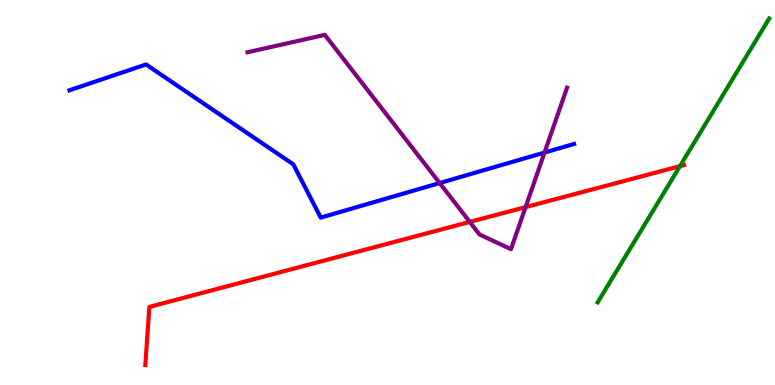[{'lines': ['blue', 'red'], 'intersections': []}, {'lines': ['green', 'red'], 'intersections': [{'x': 8.77, 'y': 5.68}]}, {'lines': ['purple', 'red'], 'intersections': [{'x': 6.06, 'y': 4.24}, {'x': 6.78, 'y': 4.62}]}, {'lines': ['blue', 'green'], 'intersections': []}, {'lines': ['blue', 'purple'], 'intersections': [{'x': 5.67, 'y': 5.25}, {'x': 7.03, 'y': 6.04}]}, {'lines': ['green', 'purple'], 'intersections': []}]